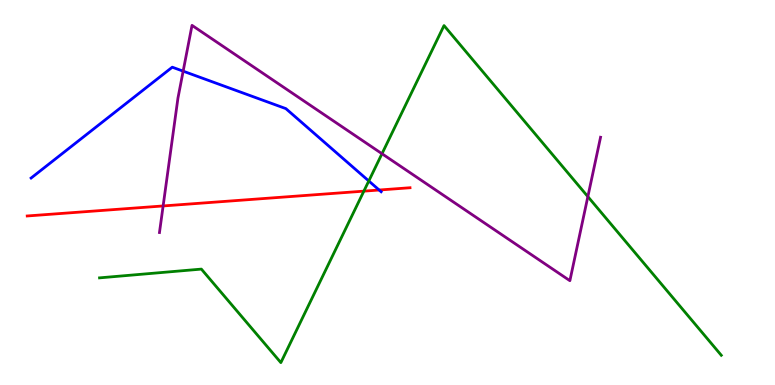[{'lines': ['blue', 'red'], 'intersections': [{'x': 4.89, 'y': 5.06}]}, {'lines': ['green', 'red'], 'intersections': [{'x': 4.7, 'y': 5.04}]}, {'lines': ['purple', 'red'], 'intersections': [{'x': 2.1, 'y': 4.65}]}, {'lines': ['blue', 'green'], 'intersections': [{'x': 4.76, 'y': 5.3}]}, {'lines': ['blue', 'purple'], 'intersections': [{'x': 2.36, 'y': 8.15}]}, {'lines': ['green', 'purple'], 'intersections': [{'x': 4.93, 'y': 6.01}, {'x': 7.59, 'y': 4.89}]}]